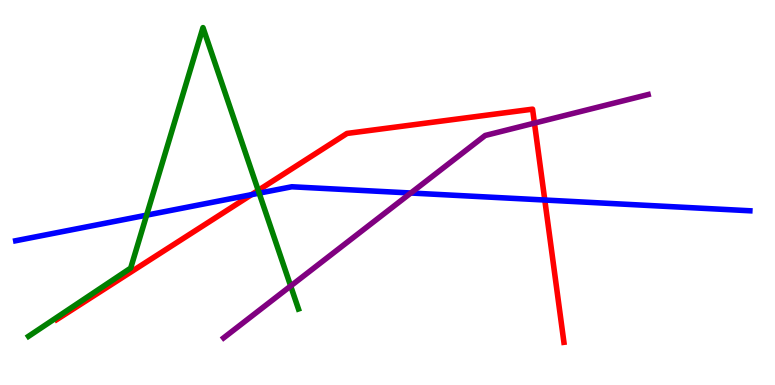[{'lines': ['blue', 'red'], 'intersections': [{'x': 3.25, 'y': 4.94}, {'x': 7.03, 'y': 4.8}]}, {'lines': ['green', 'red'], 'intersections': [{'x': 3.33, 'y': 5.06}]}, {'lines': ['purple', 'red'], 'intersections': [{'x': 6.9, 'y': 6.8}]}, {'lines': ['blue', 'green'], 'intersections': [{'x': 1.89, 'y': 4.41}, {'x': 3.34, 'y': 4.98}]}, {'lines': ['blue', 'purple'], 'intersections': [{'x': 5.3, 'y': 4.99}]}, {'lines': ['green', 'purple'], 'intersections': [{'x': 3.75, 'y': 2.57}]}]